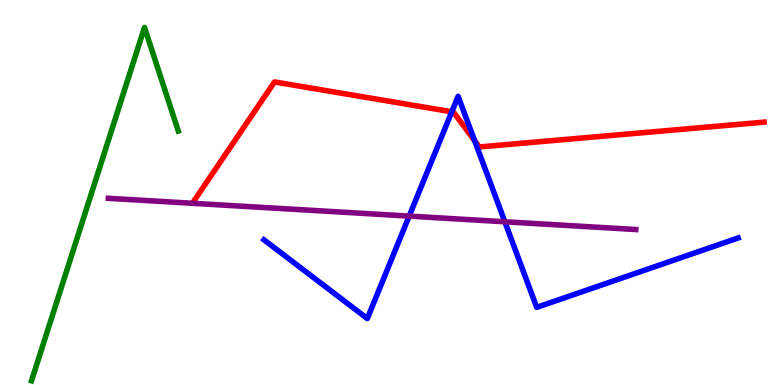[{'lines': ['blue', 'red'], 'intersections': [{'x': 5.83, 'y': 7.1}, {'x': 6.12, 'y': 6.34}]}, {'lines': ['green', 'red'], 'intersections': []}, {'lines': ['purple', 'red'], 'intersections': []}, {'lines': ['blue', 'green'], 'intersections': []}, {'lines': ['blue', 'purple'], 'intersections': [{'x': 5.28, 'y': 4.39}, {'x': 6.51, 'y': 4.24}]}, {'lines': ['green', 'purple'], 'intersections': []}]